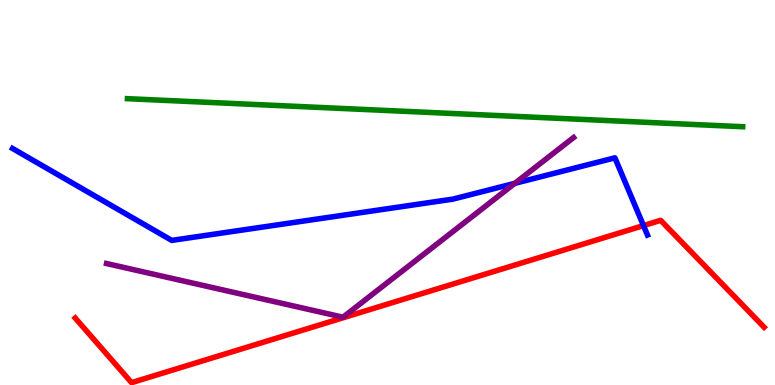[{'lines': ['blue', 'red'], 'intersections': [{'x': 8.3, 'y': 4.14}]}, {'lines': ['green', 'red'], 'intersections': []}, {'lines': ['purple', 'red'], 'intersections': []}, {'lines': ['blue', 'green'], 'intersections': []}, {'lines': ['blue', 'purple'], 'intersections': [{'x': 6.64, 'y': 5.24}]}, {'lines': ['green', 'purple'], 'intersections': []}]